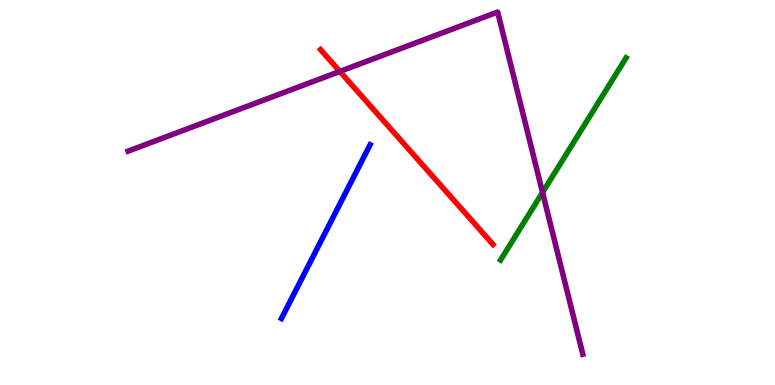[{'lines': ['blue', 'red'], 'intersections': []}, {'lines': ['green', 'red'], 'intersections': []}, {'lines': ['purple', 'red'], 'intersections': [{'x': 4.39, 'y': 8.14}]}, {'lines': ['blue', 'green'], 'intersections': []}, {'lines': ['blue', 'purple'], 'intersections': []}, {'lines': ['green', 'purple'], 'intersections': [{'x': 7.0, 'y': 5.0}]}]